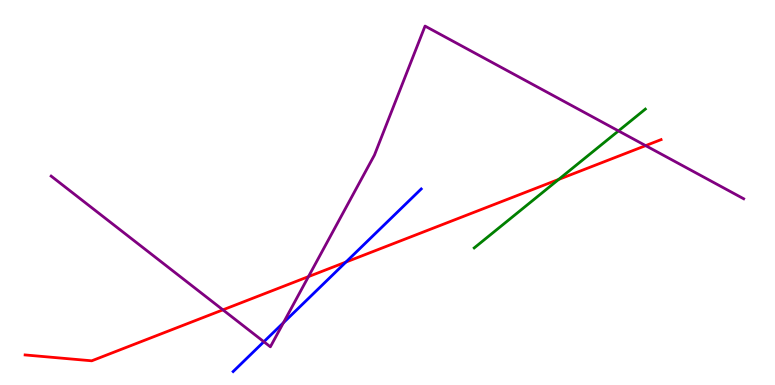[{'lines': ['blue', 'red'], 'intersections': [{'x': 4.46, 'y': 3.19}]}, {'lines': ['green', 'red'], 'intersections': [{'x': 7.21, 'y': 5.34}]}, {'lines': ['purple', 'red'], 'intersections': [{'x': 2.88, 'y': 1.95}, {'x': 3.98, 'y': 2.82}, {'x': 8.33, 'y': 6.22}]}, {'lines': ['blue', 'green'], 'intersections': []}, {'lines': ['blue', 'purple'], 'intersections': [{'x': 3.4, 'y': 1.12}, {'x': 3.66, 'y': 1.62}]}, {'lines': ['green', 'purple'], 'intersections': [{'x': 7.98, 'y': 6.6}]}]